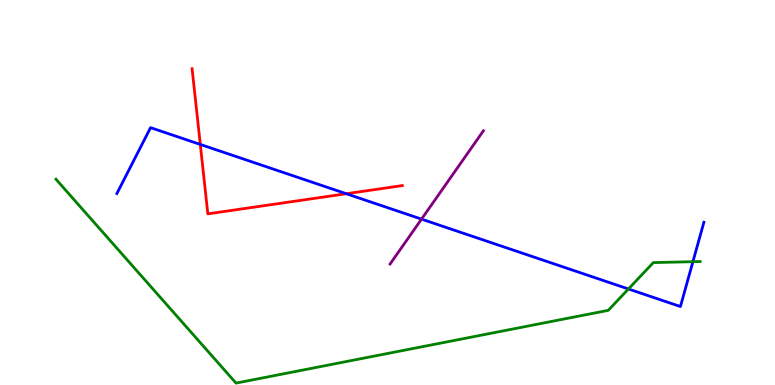[{'lines': ['blue', 'red'], 'intersections': [{'x': 2.58, 'y': 6.25}, {'x': 4.47, 'y': 4.97}]}, {'lines': ['green', 'red'], 'intersections': []}, {'lines': ['purple', 'red'], 'intersections': []}, {'lines': ['blue', 'green'], 'intersections': [{'x': 8.11, 'y': 2.49}, {'x': 8.94, 'y': 3.2}]}, {'lines': ['blue', 'purple'], 'intersections': [{'x': 5.44, 'y': 4.31}]}, {'lines': ['green', 'purple'], 'intersections': []}]